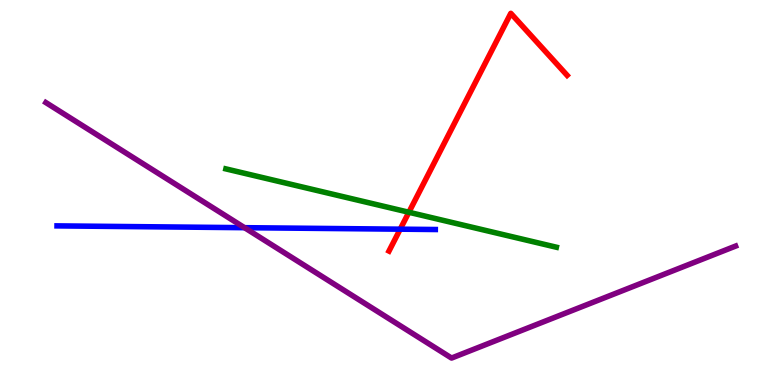[{'lines': ['blue', 'red'], 'intersections': [{'x': 5.16, 'y': 4.05}]}, {'lines': ['green', 'red'], 'intersections': [{'x': 5.28, 'y': 4.49}]}, {'lines': ['purple', 'red'], 'intersections': []}, {'lines': ['blue', 'green'], 'intersections': []}, {'lines': ['blue', 'purple'], 'intersections': [{'x': 3.16, 'y': 4.09}]}, {'lines': ['green', 'purple'], 'intersections': []}]